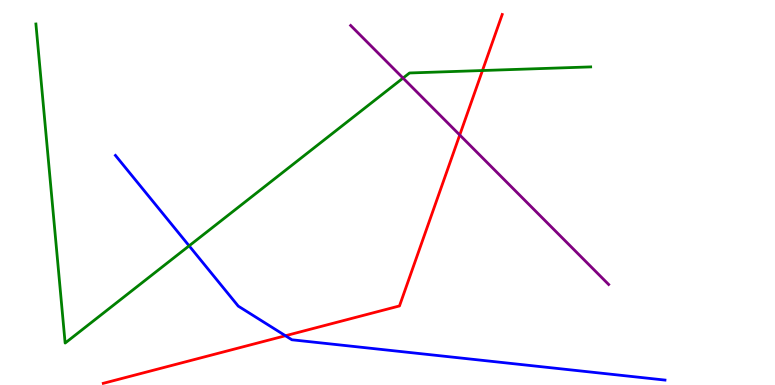[{'lines': ['blue', 'red'], 'intersections': [{'x': 3.68, 'y': 1.28}]}, {'lines': ['green', 'red'], 'intersections': [{'x': 6.23, 'y': 8.17}]}, {'lines': ['purple', 'red'], 'intersections': [{'x': 5.93, 'y': 6.49}]}, {'lines': ['blue', 'green'], 'intersections': [{'x': 2.44, 'y': 3.61}]}, {'lines': ['blue', 'purple'], 'intersections': []}, {'lines': ['green', 'purple'], 'intersections': [{'x': 5.2, 'y': 7.97}]}]